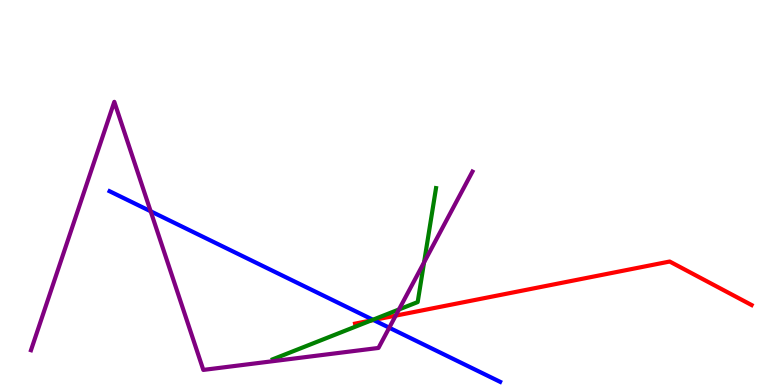[{'lines': ['blue', 'red'], 'intersections': [{'x': 4.82, 'y': 1.69}]}, {'lines': ['green', 'red'], 'intersections': [{'x': 4.79, 'y': 1.68}]}, {'lines': ['purple', 'red'], 'intersections': [{'x': 5.11, 'y': 1.8}]}, {'lines': ['blue', 'green'], 'intersections': [{'x': 4.81, 'y': 1.69}]}, {'lines': ['blue', 'purple'], 'intersections': [{'x': 1.94, 'y': 4.51}, {'x': 5.02, 'y': 1.49}]}, {'lines': ['green', 'purple'], 'intersections': [{'x': 5.15, 'y': 1.96}, {'x': 5.47, 'y': 3.19}]}]